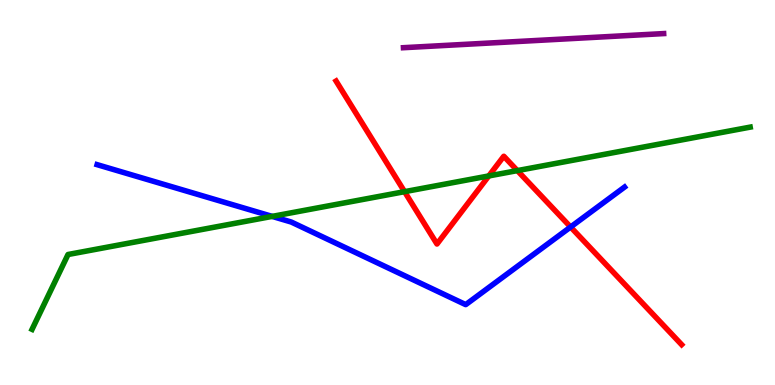[{'lines': ['blue', 'red'], 'intersections': [{'x': 7.36, 'y': 4.1}]}, {'lines': ['green', 'red'], 'intersections': [{'x': 5.22, 'y': 5.02}, {'x': 6.31, 'y': 5.43}, {'x': 6.68, 'y': 5.57}]}, {'lines': ['purple', 'red'], 'intersections': []}, {'lines': ['blue', 'green'], 'intersections': [{'x': 3.51, 'y': 4.38}]}, {'lines': ['blue', 'purple'], 'intersections': []}, {'lines': ['green', 'purple'], 'intersections': []}]